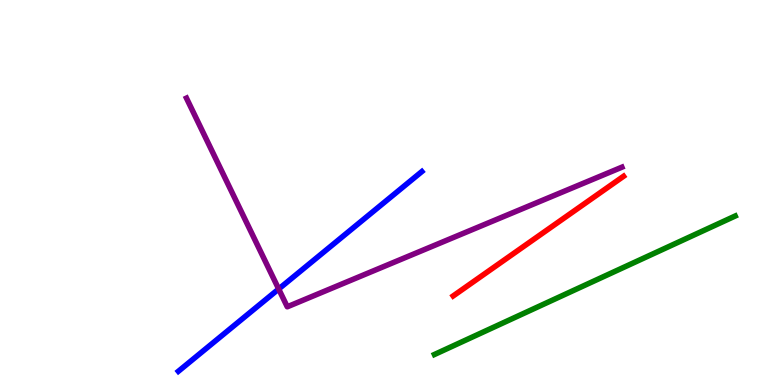[{'lines': ['blue', 'red'], 'intersections': []}, {'lines': ['green', 'red'], 'intersections': []}, {'lines': ['purple', 'red'], 'intersections': []}, {'lines': ['blue', 'green'], 'intersections': []}, {'lines': ['blue', 'purple'], 'intersections': [{'x': 3.6, 'y': 2.49}]}, {'lines': ['green', 'purple'], 'intersections': []}]